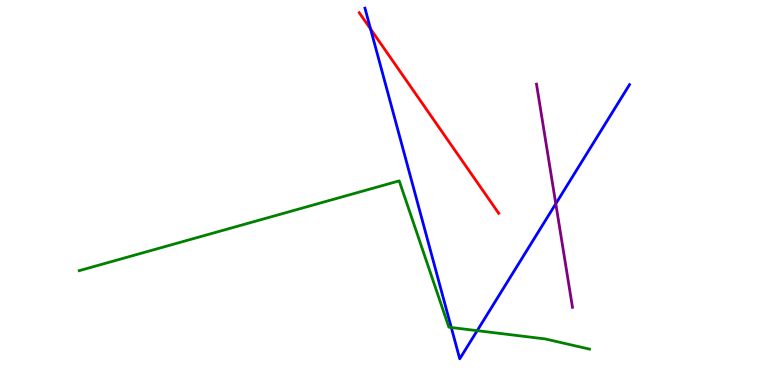[{'lines': ['blue', 'red'], 'intersections': [{'x': 4.78, 'y': 9.25}]}, {'lines': ['green', 'red'], 'intersections': []}, {'lines': ['purple', 'red'], 'intersections': []}, {'lines': ['blue', 'green'], 'intersections': [{'x': 5.82, 'y': 1.49}, {'x': 6.16, 'y': 1.41}]}, {'lines': ['blue', 'purple'], 'intersections': [{'x': 7.17, 'y': 4.71}]}, {'lines': ['green', 'purple'], 'intersections': []}]